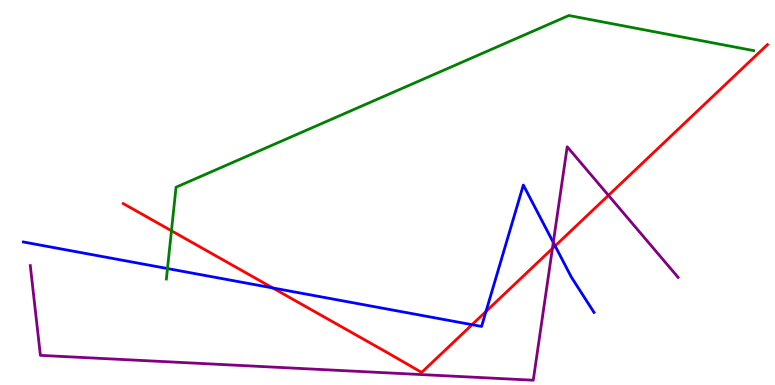[{'lines': ['blue', 'red'], 'intersections': [{'x': 3.52, 'y': 2.52}, {'x': 6.09, 'y': 1.57}, {'x': 6.27, 'y': 1.91}, {'x': 7.16, 'y': 3.61}]}, {'lines': ['green', 'red'], 'intersections': [{'x': 2.21, 'y': 4.01}]}, {'lines': ['purple', 'red'], 'intersections': [{'x': 7.13, 'y': 3.55}, {'x': 7.85, 'y': 4.93}]}, {'lines': ['blue', 'green'], 'intersections': [{'x': 2.16, 'y': 3.02}]}, {'lines': ['blue', 'purple'], 'intersections': [{'x': 7.14, 'y': 3.7}]}, {'lines': ['green', 'purple'], 'intersections': []}]